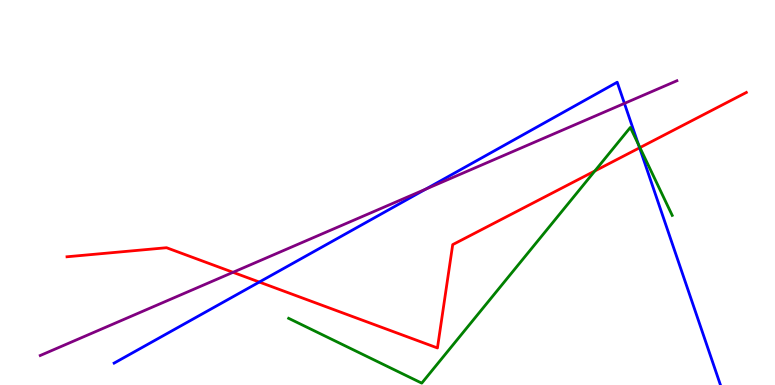[{'lines': ['blue', 'red'], 'intersections': [{'x': 3.35, 'y': 2.67}, {'x': 8.25, 'y': 6.16}]}, {'lines': ['green', 'red'], 'intersections': [{'x': 7.68, 'y': 5.56}, {'x': 8.26, 'y': 6.17}]}, {'lines': ['purple', 'red'], 'intersections': [{'x': 3.01, 'y': 2.93}]}, {'lines': ['blue', 'green'], 'intersections': [{'x': 8.24, 'y': 6.25}]}, {'lines': ['blue', 'purple'], 'intersections': [{'x': 5.49, 'y': 5.09}, {'x': 8.06, 'y': 7.31}]}, {'lines': ['green', 'purple'], 'intersections': []}]